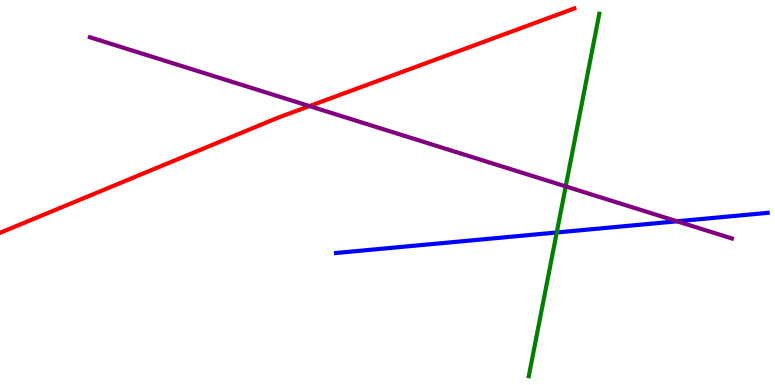[{'lines': ['blue', 'red'], 'intersections': []}, {'lines': ['green', 'red'], 'intersections': []}, {'lines': ['purple', 'red'], 'intersections': [{'x': 3.99, 'y': 7.24}]}, {'lines': ['blue', 'green'], 'intersections': [{'x': 7.18, 'y': 3.96}]}, {'lines': ['blue', 'purple'], 'intersections': [{'x': 8.74, 'y': 4.25}]}, {'lines': ['green', 'purple'], 'intersections': [{'x': 7.3, 'y': 5.16}]}]